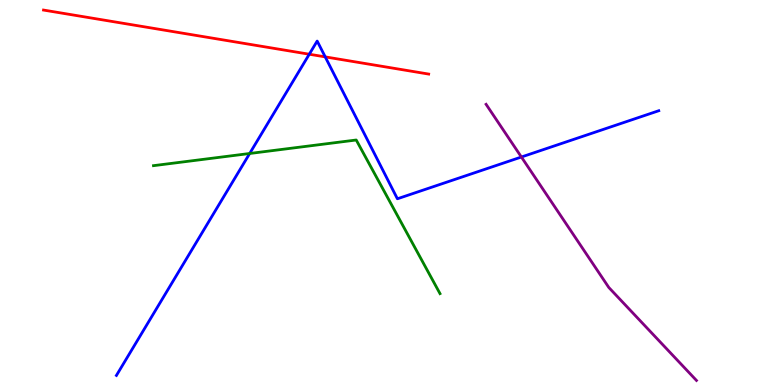[{'lines': ['blue', 'red'], 'intersections': [{'x': 3.99, 'y': 8.59}, {'x': 4.2, 'y': 8.52}]}, {'lines': ['green', 'red'], 'intersections': []}, {'lines': ['purple', 'red'], 'intersections': []}, {'lines': ['blue', 'green'], 'intersections': [{'x': 3.22, 'y': 6.01}]}, {'lines': ['blue', 'purple'], 'intersections': [{'x': 6.73, 'y': 5.92}]}, {'lines': ['green', 'purple'], 'intersections': []}]